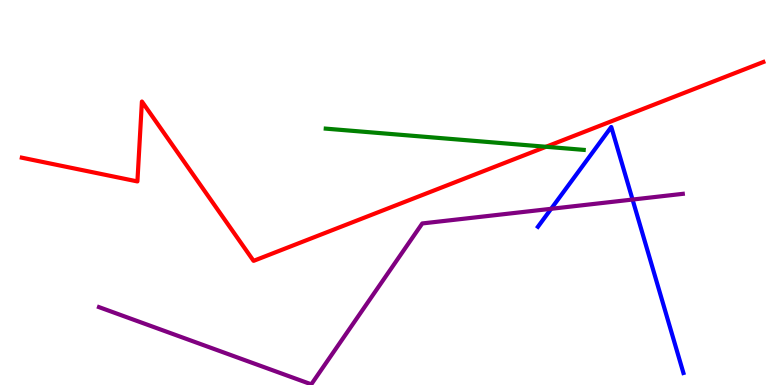[{'lines': ['blue', 'red'], 'intersections': []}, {'lines': ['green', 'red'], 'intersections': [{'x': 7.05, 'y': 6.19}]}, {'lines': ['purple', 'red'], 'intersections': []}, {'lines': ['blue', 'green'], 'intersections': []}, {'lines': ['blue', 'purple'], 'intersections': [{'x': 7.11, 'y': 4.58}, {'x': 8.16, 'y': 4.82}]}, {'lines': ['green', 'purple'], 'intersections': []}]